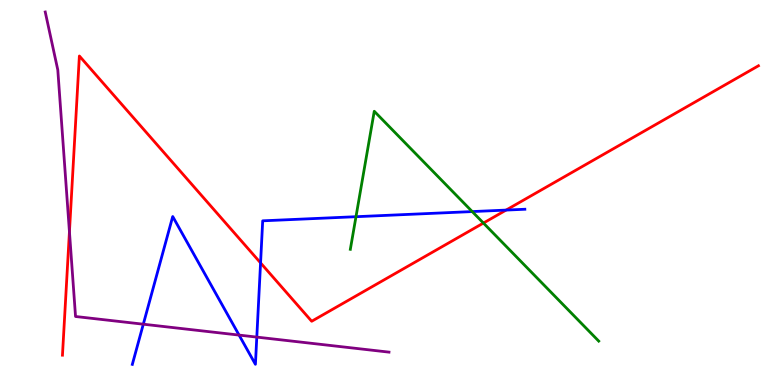[{'lines': ['blue', 'red'], 'intersections': [{'x': 3.36, 'y': 3.17}, {'x': 6.53, 'y': 4.54}]}, {'lines': ['green', 'red'], 'intersections': [{'x': 6.24, 'y': 4.21}]}, {'lines': ['purple', 'red'], 'intersections': [{'x': 0.896, 'y': 3.98}]}, {'lines': ['blue', 'green'], 'intersections': [{'x': 4.59, 'y': 4.37}, {'x': 6.09, 'y': 4.5}]}, {'lines': ['blue', 'purple'], 'intersections': [{'x': 1.85, 'y': 1.58}, {'x': 3.08, 'y': 1.3}, {'x': 3.31, 'y': 1.24}]}, {'lines': ['green', 'purple'], 'intersections': []}]